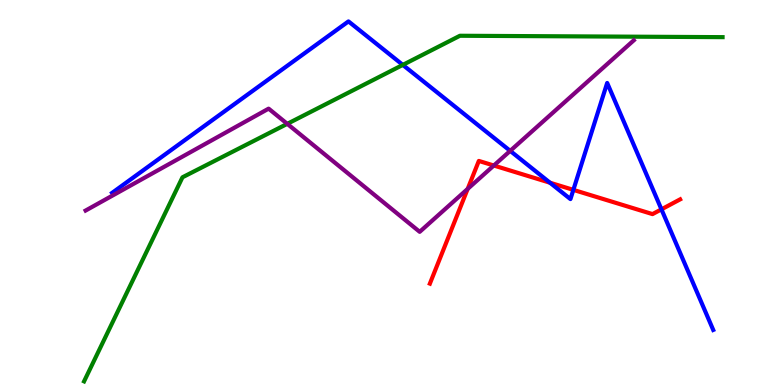[{'lines': ['blue', 'red'], 'intersections': [{'x': 7.1, 'y': 5.25}, {'x': 7.4, 'y': 5.07}, {'x': 8.53, 'y': 4.56}]}, {'lines': ['green', 'red'], 'intersections': []}, {'lines': ['purple', 'red'], 'intersections': [{'x': 6.03, 'y': 5.09}, {'x': 6.37, 'y': 5.7}]}, {'lines': ['blue', 'green'], 'intersections': [{'x': 5.2, 'y': 8.31}]}, {'lines': ['blue', 'purple'], 'intersections': [{'x': 6.58, 'y': 6.08}]}, {'lines': ['green', 'purple'], 'intersections': [{'x': 3.71, 'y': 6.78}]}]